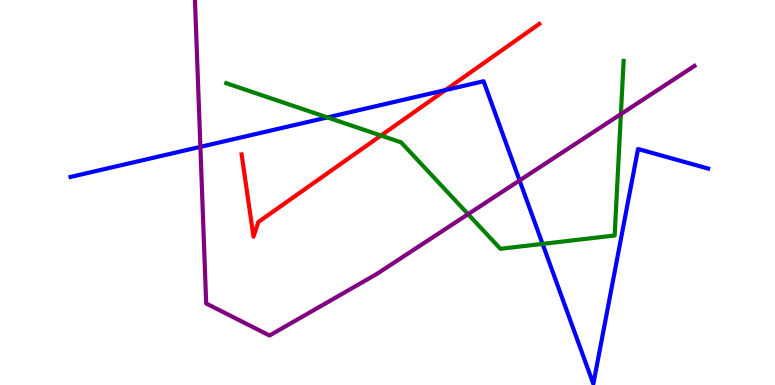[{'lines': ['blue', 'red'], 'intersections': [{'x': 5.75, 'y': 7.66}]}, {'lines': ['green', 'red'], 'intersections': [{'x': 4.92, 'y': 6.48}]}, {'lines': ['purple', 'red'], 'intersections': []}, {'lines': ['blue', 'green'], 'intersections': [{'x': 4.22, 'y': 6.95}, {'x': 7.0, 'y': 3.67}]}, {'lines': ['blue', 'purple'], 'intersections': [{'x': 2.59, 'y': 6.19}, {'x': 6.7, 'y': 5.31}]}, {'lines': ['green', 'purple'], 'intersections': [{'x': 6.04, 'y': 4.44}, {'x': 8.01, 'y': 7.04}]}]